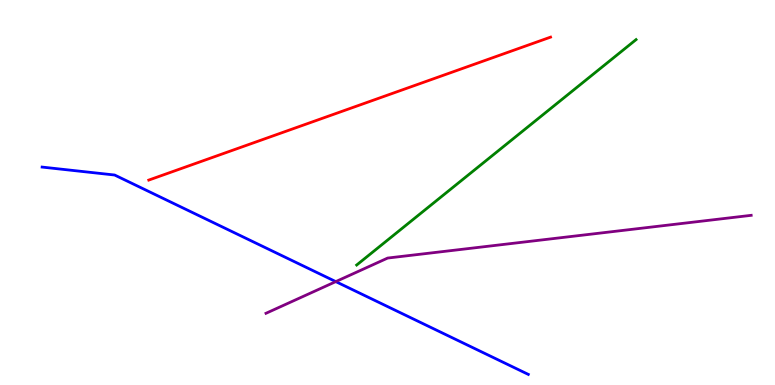[{'lines': ['blue', 'red'], 'intersections': []}, {'lines': ['green', 'red'], 'intersections': []}, {'lines': ['purple', 'red'], 'intersections': []}, {'lines': ['blue', 'green'], 'intersections': []}, {'lines': ['blue', 'purple'], 'intersections': [{'x': 4.33, 'y': 2.69}]}, {'lines': ['green', 'purple'], 'intersections': []}]